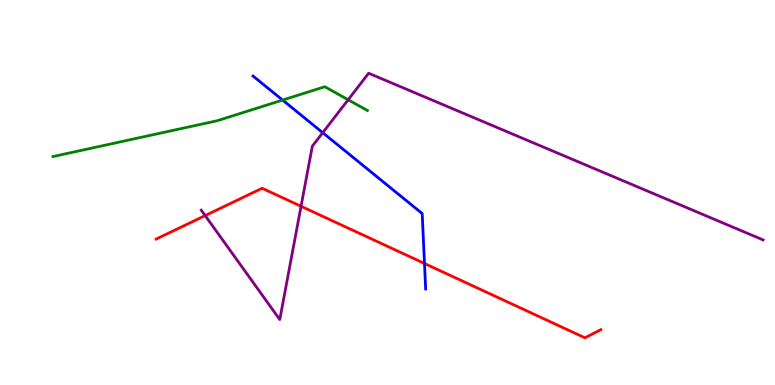[{'lines': ['blue', 'red'], 'intersections': [{'x': 5.48, 'y': 3.16}]}, {'lines': ['green', 'red'], 'intersections': []}, {'lines': ['purple', 'red'], 'intersections': [{'x': 2.65, 'y': 4.4}, {'x': 3.88, 'y': 4.64}]}, {'lines': ['blue', 'green'], 'intersections': [{'x': 3.65, 'y': 7.4}]}, {'lines': ['blue', 'purple'], 'intersections': [{'x': 4.16, 'y': 6.55}]}, {'lines': ['green', 'purple'], 'intersections': [{'x': 4.49, 'y': 7.41}]}]